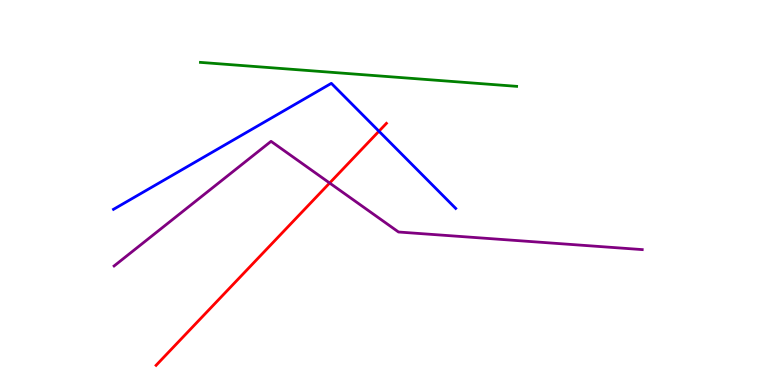[{'lines': ['blue', 'red'], 'intersections': [{'x': 4.89, 'y': 6.59}]}, {'lines': ['green', 'red'], 'intersections': []}, {'lines': ['purple', 'red'], 'intersections': [{'x': 4.25, 'y': 5.25}]}, {'lines': ['blue', 'green'], 'intersections': []}, {'lines': ['blue', 'purple'], 'intersections': []}, {'lines': ['green', 'purple'], 'intersections': []}]